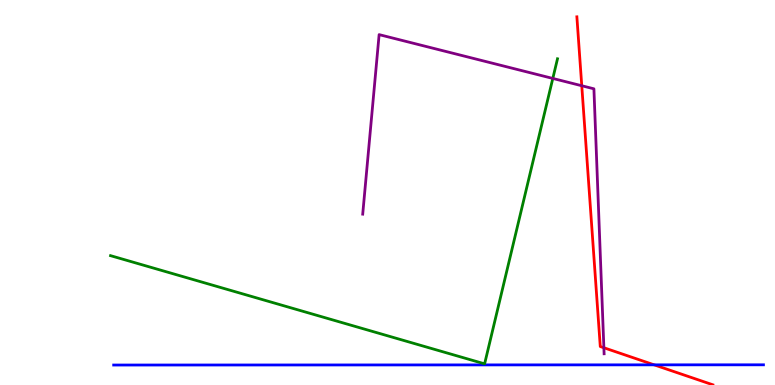[{'lines': ['blue', 'red'], 'intersections': [{'x': 8.44, 'y': 0.523}]}, {'lines': ['green', 'red'], 'intersections': []}, {'lines': ['purple', 'red'], 'intersections': [{'x': 7.51, 'y': 7.77}, {'x': 7.79, 'y': 0.968}]}, {'lines': ['blue', 'green'], 'intersections': []}, {'lines': ['blue', 'purple'], 'intersections': []}, {'lines': ['green', 'purple'], 'intersections': [{'x': 7.13, 'y': 7.96}]}]